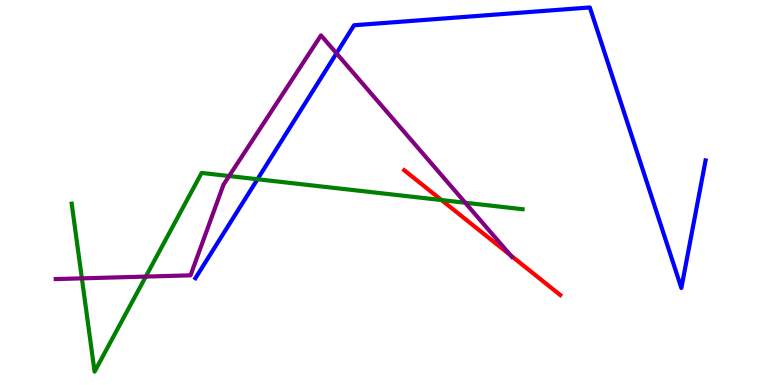[{'lines': ['blue', 'red'], 'intersections': []}, {'lines': ['green', 'red'], 'intersections': [{'x': 5.7, 'y': 4.8}]}, {'lines': ['purple', 'red'], 'intersections': [{'x': 6.59, 'y': 3.37}]}, {'lines': ['blue', 'green'], 'intersections': [{'x': 3.32, 'y': 5.34}]}, {'lines': ['blue', 'purple'], 'intersections': [{'x': 4.34, 'y': 8.62}]}, {'lines': ['green', 'purple'], 'intersections': [{'x': 1.06, 'y': 2.77}, {'x': 1.88, 'y': 2.82}, {'x': 2.96, 'y': 5.43}, {'x': 6.0, 'y': 4.73}]}]